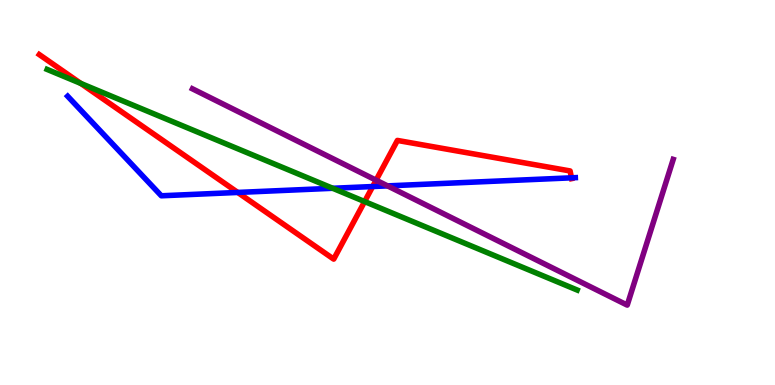[{'lines': ['blue', 'red'], 'intersections': [{'x': 3.07, 'y': 5.0}, {'x': 4.81, 'y': 5.16}, {'x': 7.37, 'y': 5.38}]}, {'lines': ['green', 'red'], 'intersections': [{'x': 1.04, 'y': 7.83}, {'x': 4.7, 'y': 4.76}]}, {'lines': ['purple', 'red'], 'intersections': [{'x': 4.85, 'y': 5.32}]}, {'lines': ['blue', 'green'], 'intersections': [{'x': 4.29, 'y': 5.11}]}, {'lines': ['blue', 'purple'], 'intersections': [{'x': 5.0, 'y': 5.17}]}, {'lines': ['green', 'purple'], 'intersections': []}]